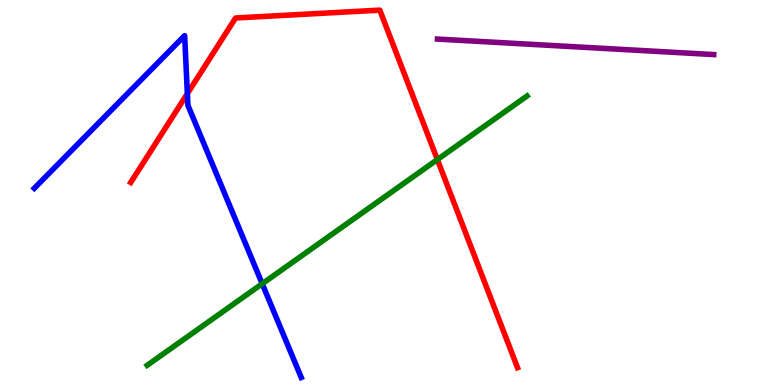[{'lines': ['blue', 'red'], 'intersections': [{'x': 2.42, 'y': 7.57}]}, {'lines': ['green', 'red'], 'intersections': [{'x': 5.64, 'y': 5.86}]}, {'lines': ['purple', 'red'], 'intersections': []}, {'lines': ['blue', 'green'], 'intersections': [{'x': 3.38, 'y': 2.63}]}, {'lines': ['blue', 'purple'], 'intersections': []}, {'lines': ['green', 'purple'], 'intersections': []}]